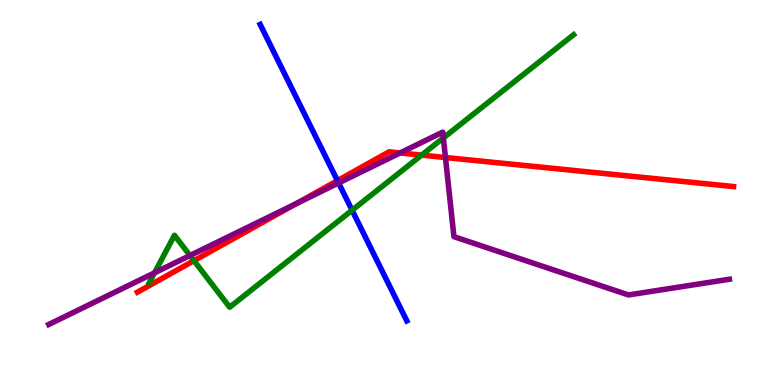[{'lines': ['blue', 'red'], 'intersections': [{'x': 4.35, 'y': 5.31}]}, {'lines': ['green', 'red'], 'intersections': [{'x': 2.5, 'y': 3.23}, {'x': 5.44, 'y': 5.97}]}, {'lines': ['purple', 'red'], 'intersections': [{'x': 3.82, 'y': 4.71}, {'x': 5.16, 'y': 6.03}, {'x': 5.75, 'y': 5.91}]}, {'lines': ['blue', 'green'], 'intersections': [{'x': 4.54, 'y': 4.54}]}, {'lines': ['blue', 'purple'], 'intersections': [{'x': 4.37, 'y': 5.25}]}, {'lines': ['green', 'purple'], 'intersections': [{'x': 1.99, 'y': 2.91}, {'x': 2.45, 'y': 3.36}, {'x': 5.72, 'y': 6.42}]}]